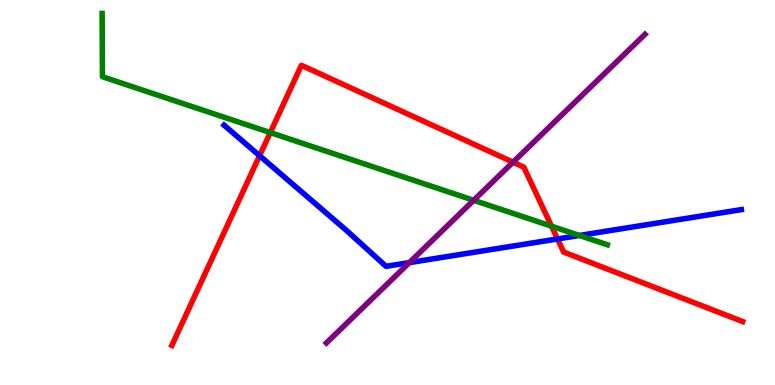[{'lines': ['blue', 'red'], 'intersections': [{'x': 3.35, 'y': 5.96}, {'x': 7.19, 'y': 3.79}]}, {'lines': ['green', 'red'], 'intersections': [{'x': 3.49, 'y': 6.56}, {'x': 7.12, 'y': 4.12}]}, {'lines': ['purple', 'red'], 'intersections': [{'x': 6.62, 'y': 5.79}]}, {'lines': ['blue', 'green'], 'intersections': [{'x': 7.48, 'y': 3.88}]}, {'lines': ['blue', 'purple'], 'intersections': [{'x': 5.28, 'y': 3.18}]}, {'lines': ['green', 'purple'], 'intersections': [{'x': 6.11, 'y': 4.8}]}]